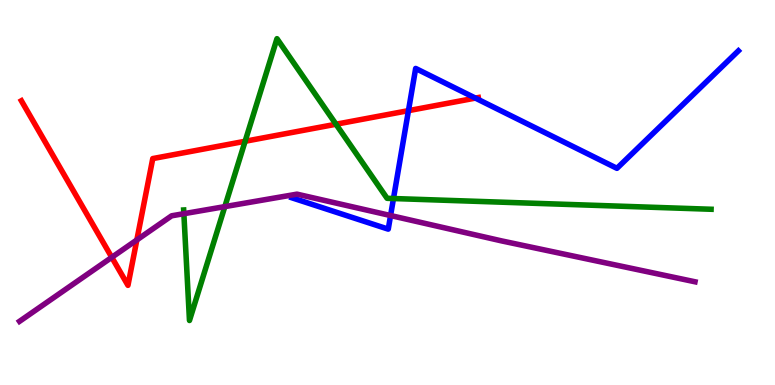[{'lines': ['blue', 'red'], 'intersections': [{'x': 5.27, 'y': 7.13}, {'x': 6.13, 'y': 7.45}]}, {'lines': ['green', 'red'], 'intersections': [{'x': 3.16, 'y': 6.33}, {'x': 4.34, 'y': 6.77}]}, {'lines': ['purple', 'red'], 'intersections': [{'x': 1.44, 'y': 3.32}, {'x': 1.77, 'y': 3.77}]}, {'lines': ['blue', 'green'], 'intersections': [{'x': 5.08, 'y': 4.84}]}, {'lines': ['blue', 'purple'], 'intersections': [{'x': 5.04, 'y': 4.4}]}, {'lines': ['green', 'purple'], 'intersections': [{'x': 2.37, 'y': 4.45}, {'x': 2.9, 'y': 4.63}]}]